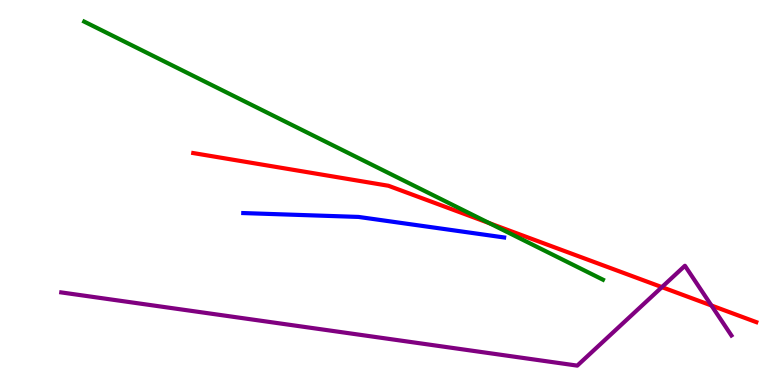[{'lines': ['blue', 'red'], 'intersections': []}, {'lines': ['green', 'red'], 'intersections': [{'x': 6.31, 'y': 4.2}]}, {'lines': ['purple', 'red'], 'intersections': [{'x': 8.54, 'y': 2.54}, {'x': 9.18, 'y': 2.06}]}, {'lines': ['blue', 'green'], 'intersections': []}, {'lines': ['blue', 'purple'], 'intersections': []}, {'lines': ['green', 'purple'], 'intersections': []}]